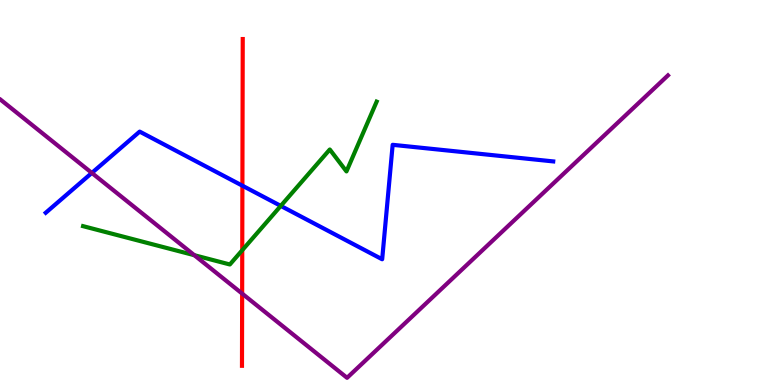[{'lines': ['blue', 'red'], 'intersections': [{'x': 3.13, 'y': 5.18}]}, {'lines': ['green', 'red'], 'intersections': [{'x': 3.13, 'y': 3.5}]}, {'lines': ['purple', 'red'], 'intersections': [{'x': 3.12, 'y': 2.37}]}, {'lines': ['blue', 'green'], 'intersections': [{'x': 3.62, 'y': 4.65}]}, {'lines': ['blue', 'purple'], 'intersections': [{'x': 1.19, 'y': 5.51}]}, {'lines': ['green', 'purple'], 'intersections': [{'x': 2.51, 'y': 3.37}]}]